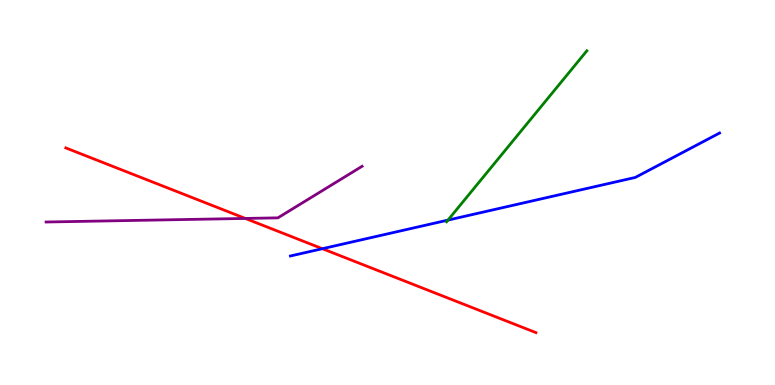[{'lines': ['blue', 'red'], 'intersections': [{'x': 4.16, 'y': 3.54}]}, {'lines': ['green', 'red'], 'intersections': []}, {'lines': ['purple', 'red'], 'intersections': [{'x': 3.17, 'y': 4.33}]}, {'lines': ['blue', 'green'], 'intersections': [{'x': 5.78, 'y': 4.28}]}, {'lines': ['blue', 'purple'], 'intersections': []}, {'lines': ['green', 'purple'], 'intersections': []}]